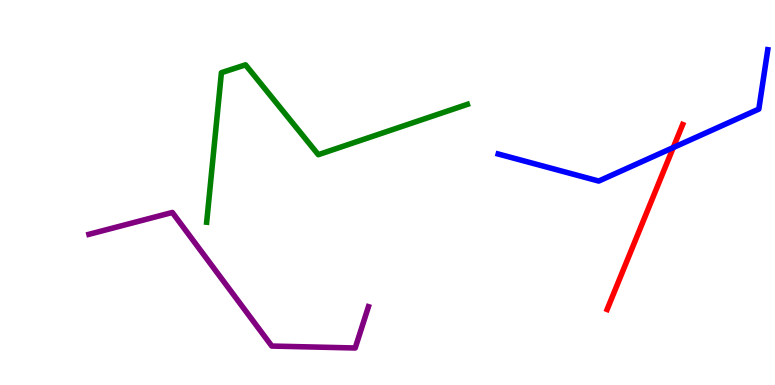[{'lines': ['blue', 'red'], 'intersections': [{'x': 8.69, 'y': 6.17}]}, {'lines': ['green', 'red'], 'intersections': []}, {'lines': ['purple', 'red'], 'intersections': []}, {'lines': ['blue', 'green'], 'intersections': []}, {'lines': ['blue', 'purple'], 'intersections': []}, {'lines': ['green', 'purple'], 'intersections': []}]